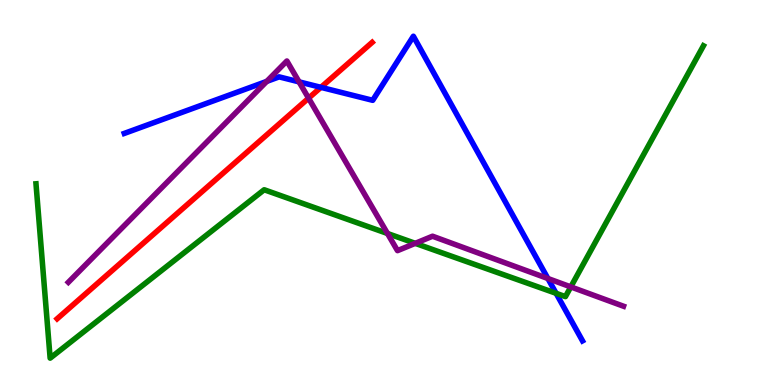[{'lines': ['blue', 'red'], 'intersections': [{'x': 4.14, 'y': 7.73}]}, {'lines': ['green', 'red'], 'intersections': []}, {'lines': ['purple', 'red'], 'intersections': [{'x': 3.98, 'y': 7.45}]}, {'lines': ['blue', 'green'], 'intersections': [{'x': 7.18, 'y': 2.38}]}, {'lines': ['blue', 'purple'], 'intersections': [{'x': 3.44, 'y': 7.89}, {'x': 3.86, 'y': 7.87}, {'x': 7.07, 'y': 2.77}]}, {'lines': ['green', 'purple'], 'intersections': [{'x': 5.0, 'y': 3.94}, {'x': 5.36, 'y': 3.68}, {'x': 7.37, 'y': 2.55}]}]